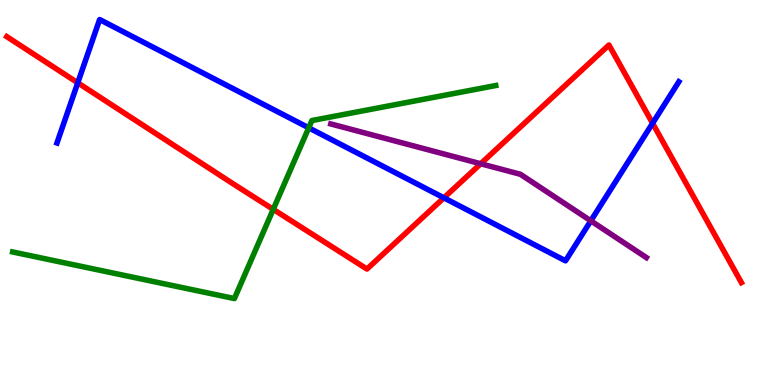[{'lines': ['blue', 'red'], 'intersections': [{'x': 1.0, 'y': 7.85}, {'x': 5.73, 'y': 4.86}, {'x': 8.42, 'y': 6.8}]}, {'lines': ['green', 'red'], 'intersections': [{'x': 3.53, 'y': 4.56}]}, {'lines': ['purple', 'red'], 'intersections': [{'x': 6.2, 'y': 5.75}]}, {'lines': ['blue', 'green'], 'intersections': [{'x': 3.98, 'y': 6.68}]}, {'lines': ['blue', 'purple'], 'intersections': [{'x': 7.62, 'y': 4.26}]}, {'lines': ['green', 'purple'], 'intersections': []}]